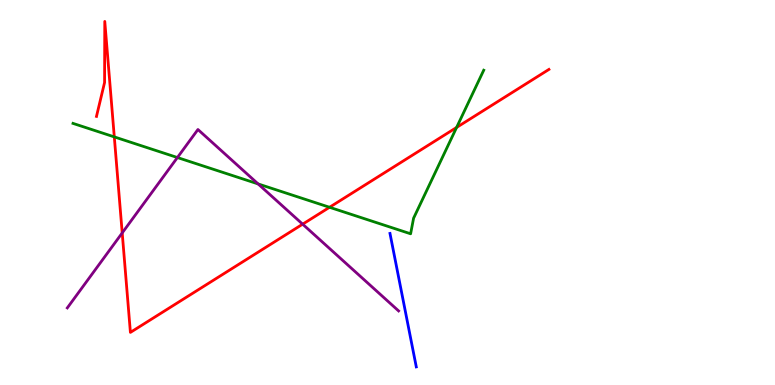[{'lines': ['blue', 'red'], 'intersections': []}, {'lines': ['green', 'red'], 'intersections': [{'x': 1.47, 'y': 6.44}, {'x': 4.25, 'y': 4.62}, {'x': 5.89, 'y': 6.69}]}, {'lines': ['purple', 'red'], 'intersections': [{'x': 1.58, 'y': 3.95}, {'x': 3.91, 'y': 4.18}]}, {'lines': ['blue', 'green'], 'intersections': []}, {'lines': ['blue', 'purple'], 'intersections': []}, {'lines': ['green', 'purple'], 'intersections': [{'x': 2.29, 'y': 5.91}, {'x': 3.33, 'y': 5.22}]}]